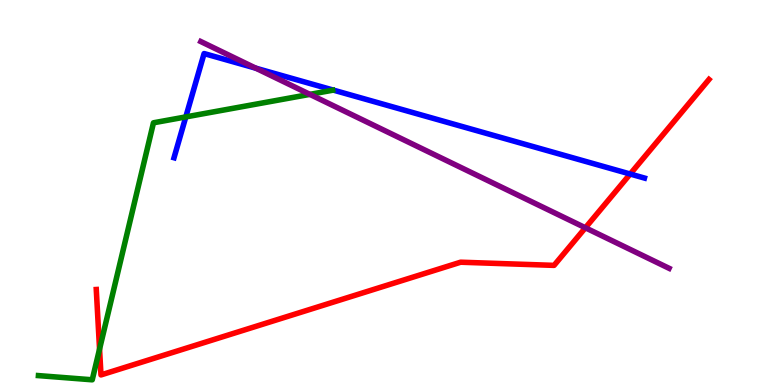[{'lines': ['blue', 'red'], 'intersections': [{'x': 8.13, 'y': 5.48}]}, {'lines': ['green', 'red'], 'intersections': [{'x': 1.28, 'y': 0.933}]}, {'lines': ['purple', 'red'], 'intersections': [{'x': 7.55, 'y': 4.08}]}, {'lines': ['blue', 'green'], 'intersections': [{'x': 2.4, 'y': 6.96}]}, {'lines': ['blue', 'purple'], 'intersections': [{'x': 3.3, 'y': 8.23}]}, {'lines': ['green', 'purple'], 'intersections': [{'x': 4.0, 'y': 7.55}]}]